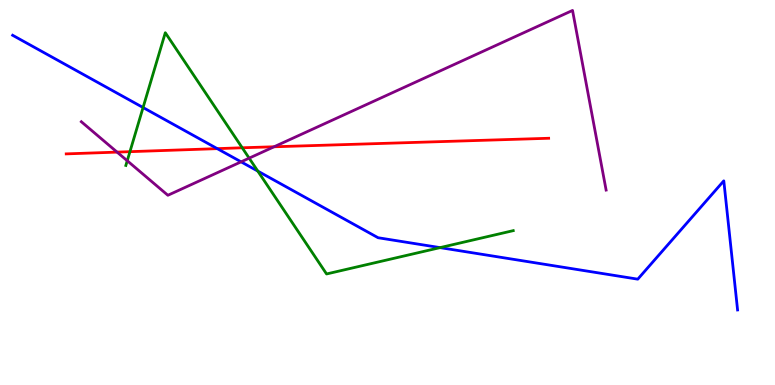[{'lines': ['blue', 'red'], 'intersections': [{'x': 2.8, 'y': 6.14}]}, {'lines': ['green', 'red'], 'intersections': [{'x': 1.68, 'y': 6.06}, {'x': 3.13, 'y': 6.16}]}, {'lines': ['purple', 'red'], 'intersections': [{'x': 1.51, 'y': 6.05}, {'x': 3.54, 'y': 6.19}]}, {'lines': ['blue', 'green'], 'intersections': [{'x': 1.85, 'y': 7.21}, {'x': 3.33, 'y': 5.56}, {'x': 5.68, 'y': 3.57}]}, {'lines': ['blue', 'purple'], 'intersections': [{'x': 3.11, 'y': 5.8}]}, {'lines': ['green', 'purple'], 'intersections': [{'x': 1.64, 'y': 5.82}, {'x': 3.21, 'y': 5.89}]}]